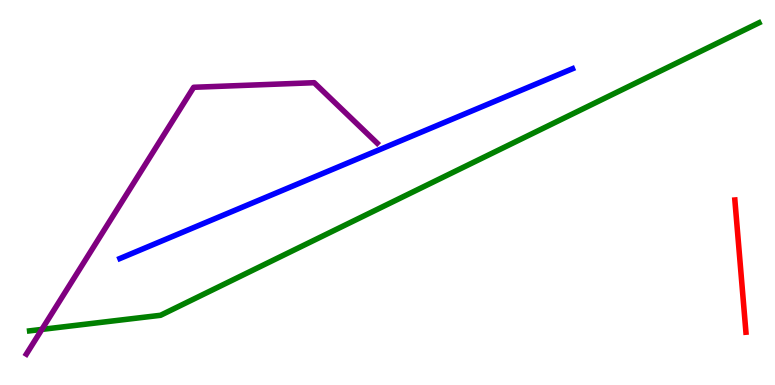[{'lines': ['blue', 'red'], 'intersections': []}, {'lines': ['green', 'red'], 'intersections': []}, {'lines': ['purple', 'red'], 'intersections': []}, {'lines': ['blue', 'green'], 'intersections': []}, {'lines': ['blue', 'purple'], 'intersections': []}, {'lines': ['green', 'purple'], 'intersections': [{'x': 0.54, 'y': 1.44}]}]